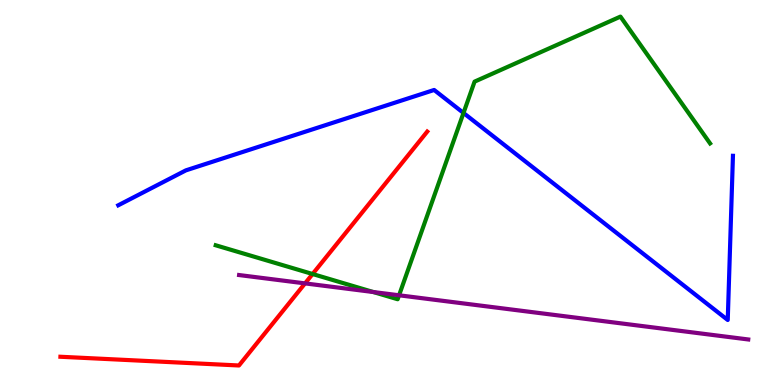[{'lines': ['blue', 'red'], 'intersections': []}, {'lines': ['green', 'red'], 'intersections': [{'x': 4.03, 'y': 2.88}]}, {'lines': ['purple', 'red'], 'intersections': [{'x': 3.94, 'y': 2.64}]}, {'lines': ['blue', 'green'], 'intersections': [{'x': 5.98, 'y': 7.07}]}, {'lines': ['blue', 'purple'], 'intersections': []}, {'lines': ['green', 'purple'], 'intersections': [{'x': 4.82, 'y': 2.41}, {'x': 5.15, 'y': 2.33}]}]